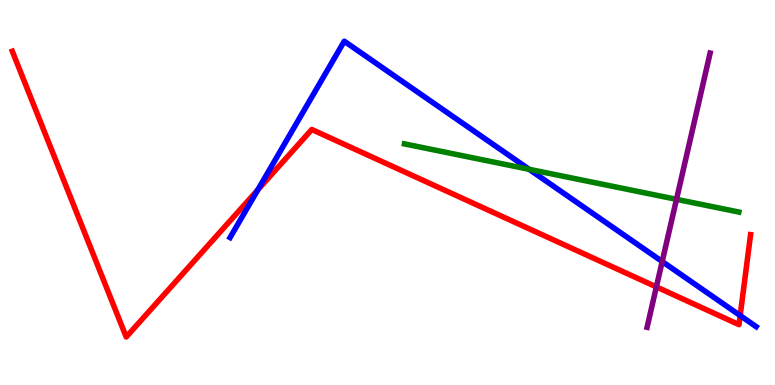[{'lines': ['blue', 'red'], 'intersections': [{'x': 3.33, 'y': 5.07}, {'x': 9.55, 'y': 1.8}]}, {'lines': ['green', 'red'], 'intersections': []}, {'lines': ['purple', 'red'], 'intersections': [{'x': 8.47, 'y': 2.55}]}, {'lines': ['blue', 'green'], 'intersections': [{'x': 6.83, 'y': 5.6}]}, {'lines': ['blue', 'purple'], 'intersections': [{'x': 8.54, 'y': 3.21}]}, {'lines': ['green', 'purple'], 'intersections': [{'x': 8.73, 'y': 4.82}]}]